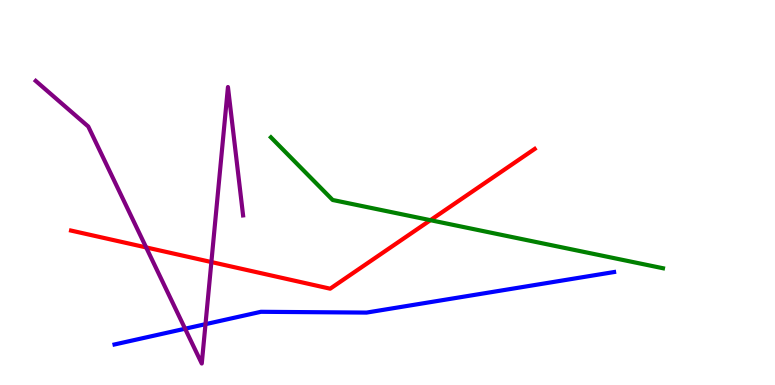[{'lines': ['blue', 'red'], 'intersections': []}, {'lines': ['green', 'red'], 'intersections': [{'x': 5.55, 'y': 4.28}]}, {'lines': ['purple', 'red'], 'intersections': [{'x': 1.89, 'y': 3.57}, {'x': 2.73, 'y': 3.19}]}, {'lines': ['blue', 'green'], 'intersections': []}, {'lines': ['blue', 'purple'], 'intersections': [{'x': 2.39, 'y': 1.46}, {'x': 2.65, 'y': 1.58}]}, {'lines': ['green', 'purple'], 'intersections': []}]